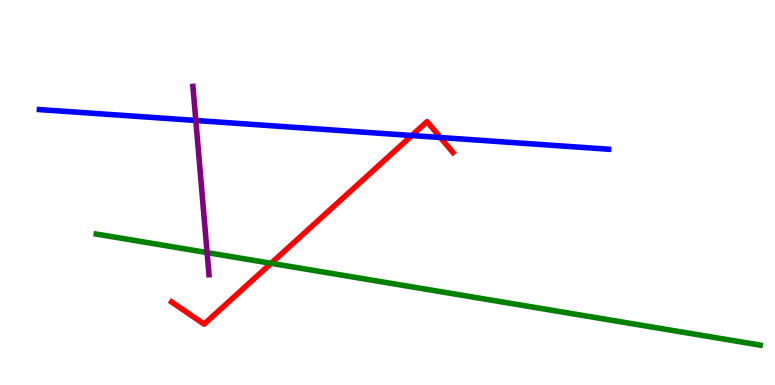[{'lines': ['blue', 'red'], 'intersections': [{'x': 5.31, 'y': 6.48}, {'x': 5.68, 'y': 6.43}]}, {'lines': ['green', 'red'], 'intersections': [{'x': 3.5, 'y': 3.16}]}, {'lines': ['purple', 'red'], 'intersections': []}, {'lines': ['blue', 'green'], 'intersections': []}, {'lines': ['blue', 'purple'], 'intersections': [{'x': 2.53, 'y': 6.87}]}, {'lines': ['green', 'purple'], 'intersections': [{'x': 2.67, 'y': 3.44}]}]